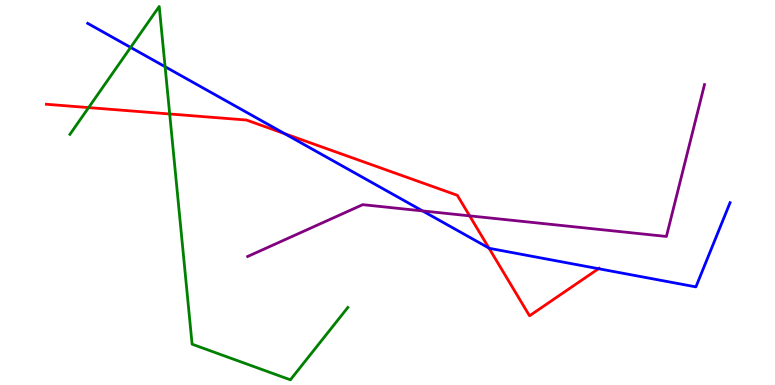[{'lines': ['blue', 'red'], 'intersections': [{'x': 3.67, 'y': 6.53}, {'x': 6.31, 'y': 3.56}, {'x': 7.72, 'y': 3.02}]}, {'lines': ['green', 'red'], 'intersections': [{'x': 1.14, 'y': 7.21}, {'x': 2.19, 'y': 7.04}]}, {'lines': ['purple', 'red'], 'intersections': [{'x': 6.06, 'y': 4.39}]}, {'lines': ['blue', 'green'], 'intersections': [{'x': 1.69, 'y': 8.77}, {'x': 2.13, 'y': 8.27}]}, {'lines': ['blue', 'purple'], 'intersections': [{'x': 5.45, 'y': 4.52}]}, {'lines': ['green', 'purple'], 'intersections': []}]